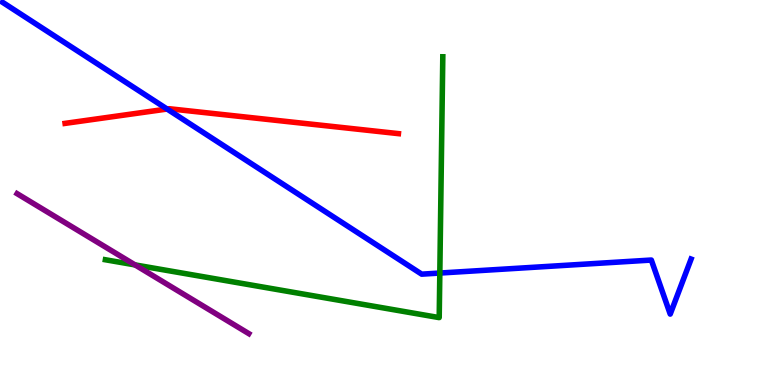[{'lines': ['blue', 'red'], 'intersections': [{'x': 2.16, 'y': 7.17}]}, {'lines': ['green', 'red'], 'intersections': []}, {'lines': ['purple', 'red'], 'intersections': []}, {'lines': ['blue', 'green'], 'intersections': [{'x': 5.68, 'y': 2.91}]}, {'lines': ['blue', 'purple'], 'intersections': []}, {'lines': ['green', 'purple'], 'intersections': [{'x': 1.74, 'y': 3.12}]}]